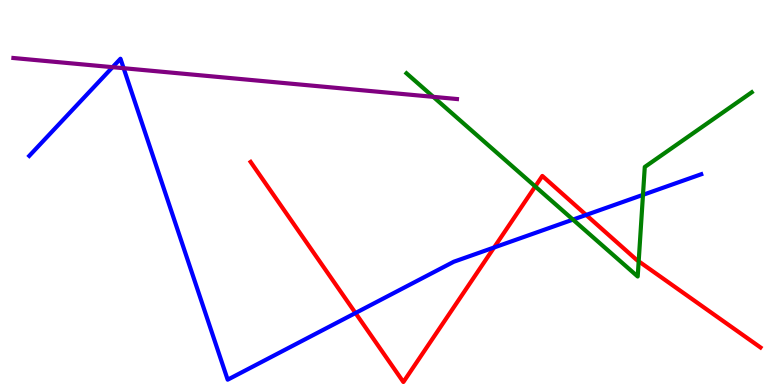[{'lines': ['blue', 'red'], 'intersections': [{'x': 4.59, 'y': 1.87}, {'x': 6.38, 'y': 3.57}, {'x': 7.56, 'y': 4.42}]}, {'lines': ['green', 'red'], 'intersections': [{'x': 6.91, 'y': 5.16}, {'x': 8.24, 'y': 3.21}]}, {'lines': ['purple', 'red'], 'intersections': []}, {'lines': ['blue', 'green'], 'intersections': [{'x': 7.39, 'y': 4.3}, {'x': 8.3, 'y': 4.94}]}, {'lines': ['blue', 'purple'], 'intersections': [{'x': 1.45, 'y': 8.26}, {'x': 1.6, 'y': 8.23}]}, {'lines': ['green', 'purple'], 'intersections': [{'x': 5.59, 'y': 7.48}]}]